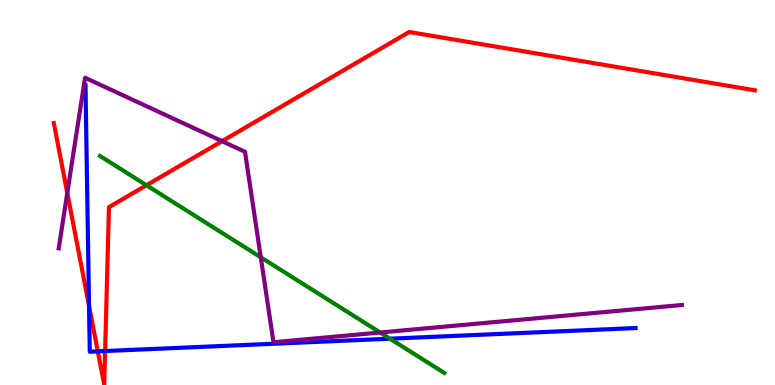[{'lines': ['blue', 'red'], 'intersections': [{'x': 1.15, 'y': 2.06}, {'x': 1.26, 'y': 0.874}, {'x': 1.36, 'y': 0.882}]}, {'lines': ['green', 'red'], 'intersections': [{'x': 1.89, 'y': 5.19}]}, {'lines': ['purple', 'red'], 'intersections': [{'x': 0.868, 'y': 4.99}, {'x': 2.87, 'y': 6.33}]}, {'lines': ['blue', 'green'], 'intersections': [{'x': 5.03, 'y': 1.2}]}, {'lines': ['blue', 'purple'], 'intersections': []}, {'lines': ['green', 'purple'], 'intersections': [{'x': 3.36, 'y': 3.32}, {'x': 4.91, 'y': 1.36}]}]